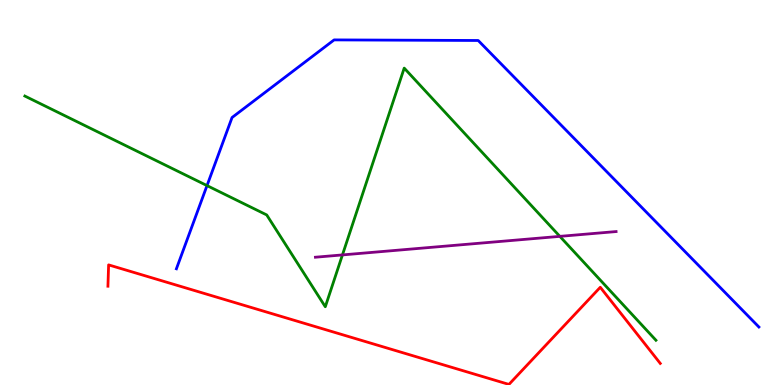[{'lines': ['blue', 'red'], 'intersections': []}, {'lines': ['green', 'red'], 'intersections': []}, {'lines': ['purple', 'red'], 'intersections': []}, {'lines': ['blue', 'green'], 'intersections': [{'x': 2.67, 'y': 5.18}]}, {'lines': ['blue', 'purple'], 'intersections': []}, {'lines': ['green', 'purple'], 'intersections': [{'x': 4.42, 'y': 3.38}, {'x': 7.22, 'y': 3.86}]}]